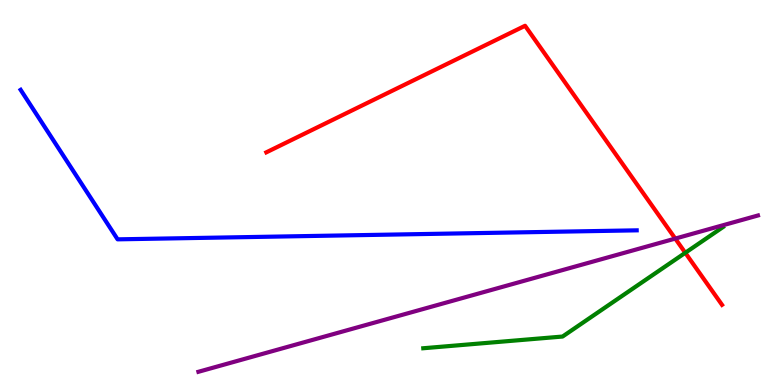[{'lines': ['blue', 'red'], 'intersections': []}, {'lines': ['green', 'red'], 'intersections': [{'x': 8.84, 'y': 3.43}]}, {'lines': ['purple', 'red'], 'intersections': [{'x': 8.71, 'y': 3.8}]}, {'lines': ['blue', 'green'], 'intersections': []}, {'lines': ['blue', 'purple'], 'intersections': []}, {'lines': ['green', 'purple'], 'intersections': []}]